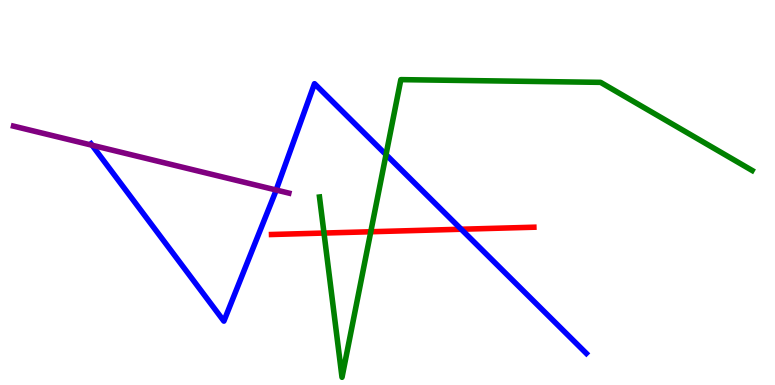[{'lines': ['blue', 'red'], 'intersections': [{'x': 5.95, 'y': 4.05}]}, {'lines': ['green', 'red'], 'intersections': [{'x': 4.18, 'y': 3.95}, {'x': 4.78, 'y': 3.98}]}, {'lines': ['purple', 'red'], 'intersections': []}, {'lines': ['blue', 'green'], 'intersections': [{'x': 4.98, 'y': 5.98}]}, {'lines': ['blue', 'purple'], 'intersections': [{'x': 1.19, 'y': 6.23}, {'x': 3.56, 'y': 5.06}]}, {'lines': ['green', 'purple'], 'intersections': []}]